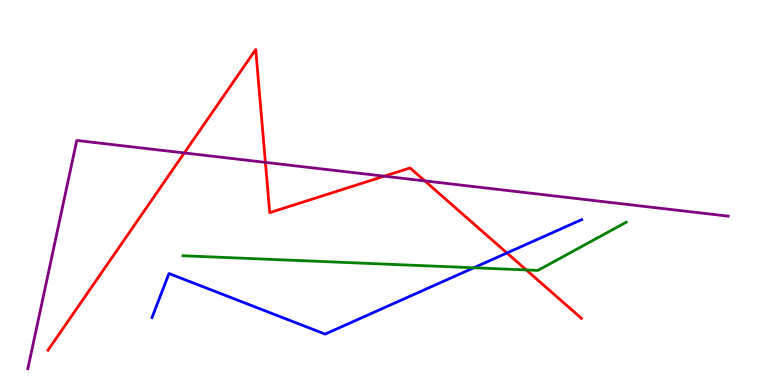[{'lines': ['blue', 'red'], 'intersections': [{'x': 6.54, 'y': 3.43}]}, {'lines': ['green', 'red'], 'intersections': [{'x': 6.79, 'y': 2.99}]}, {'lines': ['purple', 'red'], 'intersections': [{'x': 2.38, 'y': 6.03}, {'x': 3.42, 'y': 5.78}, {'x': 4.96, 'y': 5.42}, {'x': 5.48, 'y': 5.3}]}, {'lines': ['blue', 'green'], 'intersections': [{'x': 6.11, 'y': 3.04}]}, {'lines': ['blue', 'purple'], 'intersections': []}, {'lines': ['green', 'purple'], 'intersections': []}]